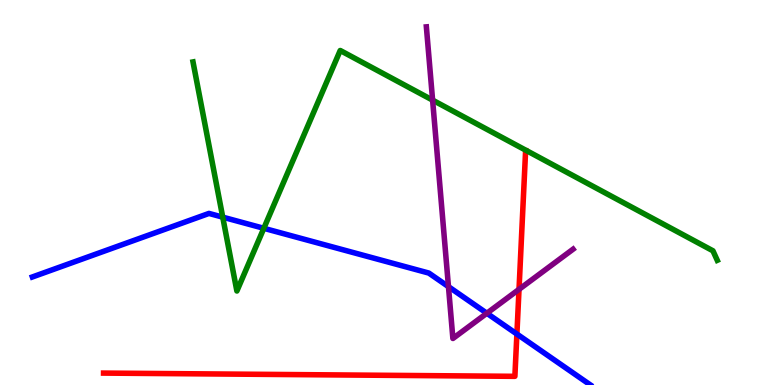[{'lines': ['blue', 'red'], 'intersections': [{'x': 6.67, 'y': 1.32}]}, {'lines': ['green', 'red'], 'intersections': []}, {'lines': ['purple', 'red'], 'intersections': [{'x': 6.7, 'y': 2.48}]}, {'lines': ['blue', 'green'], 'intersections': [{'x': 2.87, 'y': 4.36}, {'x': 3.4, 'y': 4.07}]}, {'lines': ['blue', 'purple'], 'intersections': [{'x': 5.79, 'y': 2.55}, {'x': 6.28, 'y': 1.86}]}, {'lines': ['green', 'purple'], 'intersections': [{'x': 5.58, 'y': 7.4}]}]